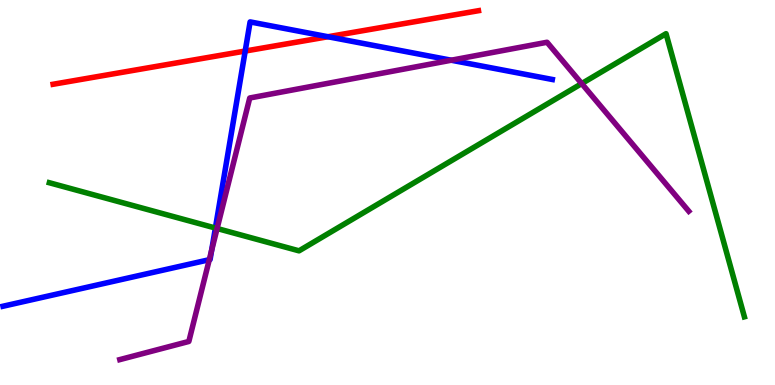[{'lines': ['blue', 'red'], 'intersections': [{'x': 3.16, 'y': 8.67}, {'x': 4.23, 'y': 9.05}]}, {'lines': ['green', 'red'], 'intersections': []}, {'lines': ['purple', 'red'], 'intersections': []}, {'lines': ['blue', 'green'], 'intersections': [{'x': 2.78, 'y': 4.08}]}, {'lines': ['blue', 'purple'], 'intersections': [{'x': 2.7, 'y': 3.25}, {'x': 2.73, 'y': 3.5}, {'x': 5.82, 'y': 8.44}]}, {'lines': ['green', 'purple'], 'intersections': [{'x': 2.8, 'y': 4.07}, {'x': 7.51, 'y': 7.83}]}]